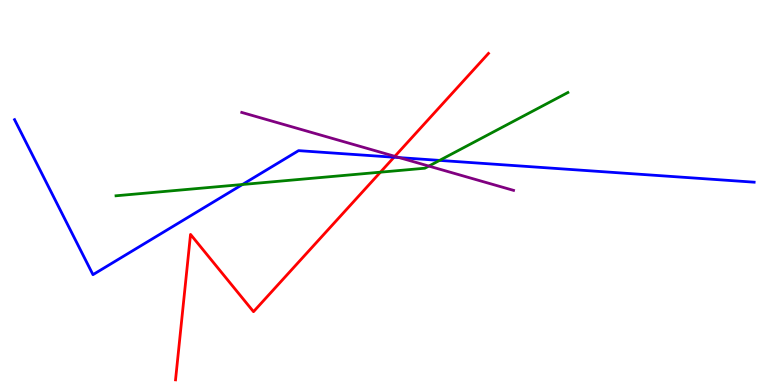[{'lines': ['blue', 'red'], 'intersections': [{'x': 5.08, 'y': 5.92}]}, {'lines': ['green', 'red'], 'intersections': [{'x': 4.91, 'y': 5.53}]}, {'lines': ['purple', 'red'], 'intersections': [{'x': 5.09, 'y': 5.94}]}, {'lines': ['blue', 'green'], 'intersections': [{'x': 3.13, 'y': 5.21}, {'x': 5.67, 'y': 5.83}]}, {'lines': ['blue', 'purple'], 'intersections': [{'x': 5.15, 'y': 5.91}]}, {'lines': ['green', 'purple'], 'intersections': [{'x': 5.53, 'y': 5.69}]}]